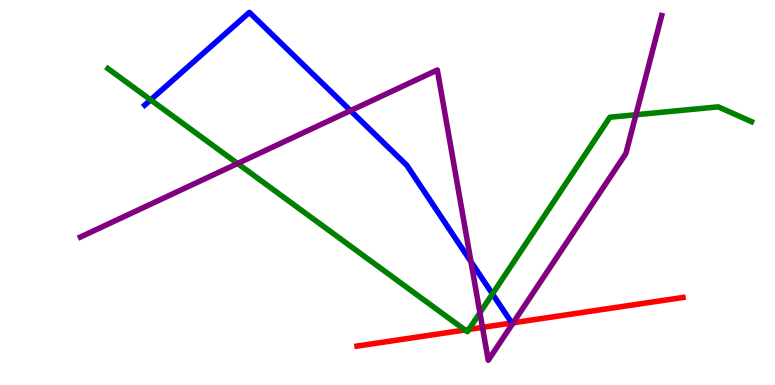[{'lines': ['blue', 'red'], 'intersections': [{'x': 6.6, 'y': 1.61}]}, {'lines': ['green', 'red'], 'intersections': [{'x': 6.0, 'y': 1.43}, {'x': 6.05, 'y': 1.44}]}, {'lines': ['purple', 'red'], 'intersections': [{'x': 6.23, 'y': 1.5}, {'x': 6.62, 'y': 1.62}]}, {'lines': ['blue', 'green'], 'intersections': [{'x': 1.94, 'y': 7.41}, {'x': 6.35, 'y': 2.37}]}, {'lines': ['blue', 'purple'], 'intersections': [{'x': 4.52, 'y': 7.13}, {'x': 6.08, 'y': 3.2}]}, {'lines': ['green', 'purple'], 'intersections': [{'x': 3.07, 'y': 5.75}, {'x': 6.19, 'y': 1.88}, {'x': 8.21, 'y': 7.02}]}]